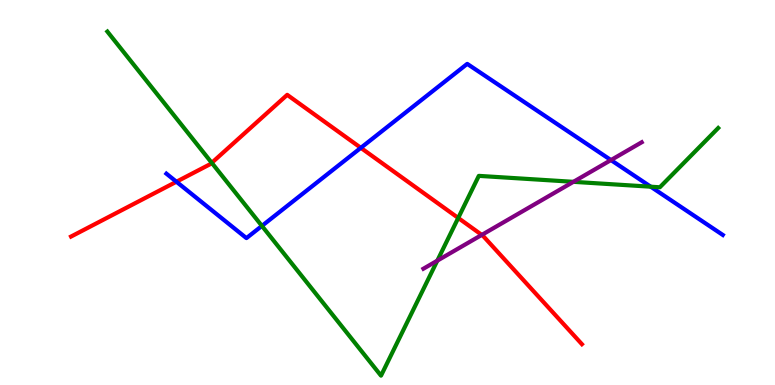[{'lines': ['blue', 'red'], 'intersections': [{'x': 2.28, 'y': 5.28}, {'x': 4.66, 'y': 6.16}]}, {'lines': ['green', 'red'], 'intersections': [{'x': 2.73, 'y': 5.77}, {'x': 5.91, 'y': 4.34}]}, {'lines': ['purple', 'red'], 'intersections': [{'x': 6.22, 'y': 3.9}]}, {'lines': ['blue', 'green'], 'intersections': [{'x': 3.38, 'y': 4.13}, {'x': 8.4, 'y': 5.15}]}, {'lines': ['blue', 'purple'], 'intersections': [{'x': 7.88, 'y': 5.84}]}, {'lines': ['green', 'purple'], 'intersections': [{'x': 5.64, 'y': 3.23}, {'x': 7.4, 'y': 5.28}]}]